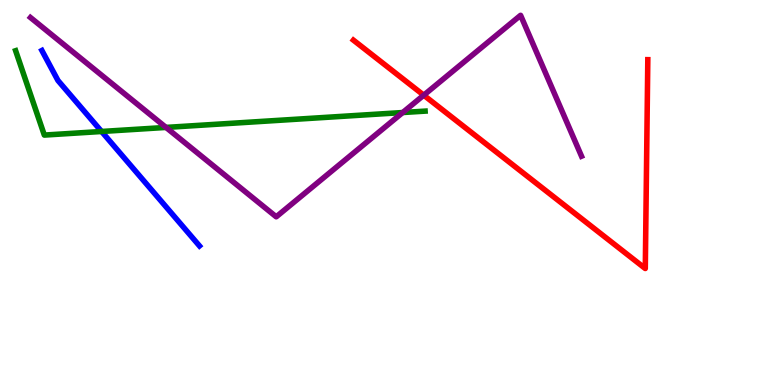[{'lines': ['blue', 'red'], 'intersections': []}, {'lines': ['green', 'red'], 'intersections': []}, {'lines': ['purple', 'red'], 'intersections': [{'x': 5.47, 'y': 7.53}]}, {'lines': ['blue', 'green'], 'intersections': [{'x': 1.31, 'y': 6.58}]}, {'lines': ['blue', 'purple'], 'intersections': []}, {'lines': ['green', 'purple'], 'intersections': [{'x': 2.14, 'y': 6.69}, {'x': 5.2, 'y': 7.08}]}]